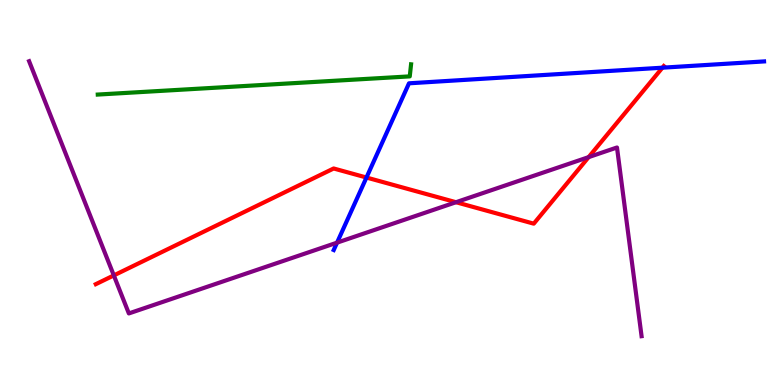[{'lines': ['blue', 'red'], 'intersections': [{'x': 4.73, 'y': 5.39}, {'x': 8.55, 'y': 8.24}]}, {'lines': ['green', 'red'], 'intersections': []}, {'lines': ['purple', 'red'], 'intersections': [{'x': 1.47, 'y': 2.85}, {'x': 5.88, 'y': 4.75}, {'x': 7.6, 'y': 5.92}]}, {'lines': ['blue', 'green'], 'intersections': []}, {'lines': ['blue', 'purple'], 'intersections': [{'x': 4.35, 'y': 3.7}]}, {'lines': ['green', 'purple'], 'intersections': []}]